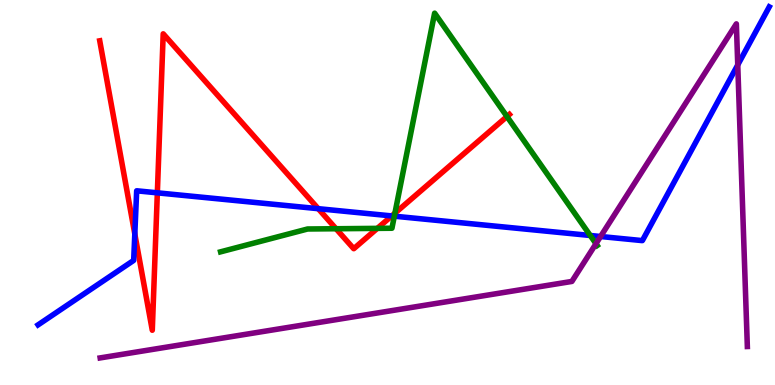[{'lines': ['blue', 'red'], 'intersections': [{'x': 1.74, 'y': 3.92}, {'x': 2.03, 'y': 4.99}, {'x': 4.11, 'y': 4.58}, {'x': 5.05, 'y': 4.39}]}, {'lines': ['green', 'red'], 'intersections': [{'x': 4.34, 'y': 4.06}, {'x': 4.87, 'y': 4.07}, {'x': 5.1, 'y': 4.46}, {'x': 6.54, 'y': 6.97}]}, {'lines': ['purple', 'red'], 'intersections': []}, {'lines': ['blue', 'green'], 'intersections': [{'x': 5.09, 'y': 4.38}, {'x': 7.62, 'y': 3.88}]}, {'lines': ['blue', 'purple'], 'intersections': [{'x': 7.75, 'y': 3.86}, {'x': 9.52, 'y': 8.31}]}, {'lines': ['green', 'purple'], 'intersections': [{'x': 7.69, 'y': 3.67}]}]